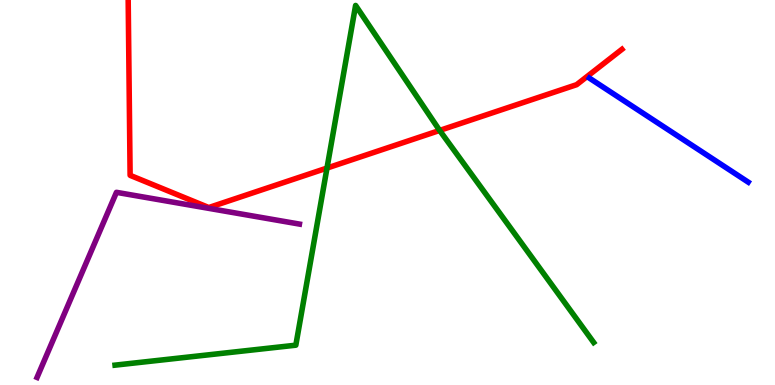[{'lines': ['blue', 'red'], 'intersections': []}, {'lines': ['green', 'red'], 'intersections': [{'x': 4.22, 'y': 5.63}, {'x': 5.67, 'y': 6.61}]}, {'lines': ['purple', 'red'], 'intersections': []}, {'lines': ['blue', 'green'], 'intersections': []}, {'lines': ['blue', 'purple'], 'intersections': []}, {'lines': ['green', 'purple'], 'intersections': []}]